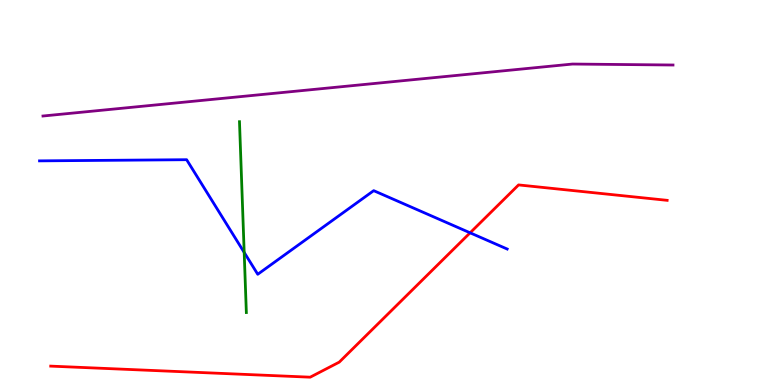[{'lines': ['blue', 'red'], 'intersections': [{'x': 6.07, 'y': 3.95}]}, {'lines': ['green', 'red'], 'intersections': []}, {'lines': ['purple', 'red'], 'intersections': []}, {'lines': ['blue', 'green'], 'intersections': [{'x': 3.15, 'y': 3.44}]}, {'lines': ['blue', 'purple'], 'intersections': []}, {'lines': ['green', 'purple'], 'intersections': []}]